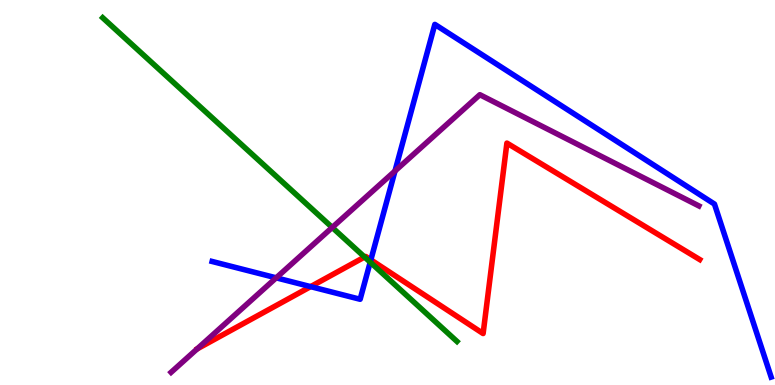[{'lines': ['blue', 'red'], 'intersections': [{'x': 4.01, 'y': 2.56}, {'x': 4.79, 'y': 3.25}]}, {'lines': ['green', 'red'], 'intersections': [{'x': 4.7, 'y': 3.32}]}, {'lines': ['purple', 'red'], 'intersections': []}, {'lines': ['blue', 'green'], 'intersections': [{'x': 4.78, 'y': 3.19}]}, {'lines': ['blue', 'purple'], 'intersections': [{'x': 3.56, 'y': 2.78}, {'x': 5.1, 'y': 5.56}]}, {'lines': ['green', 'purple'], 'intersections': [{'x': 4.29, 'y': 4.09}]}]